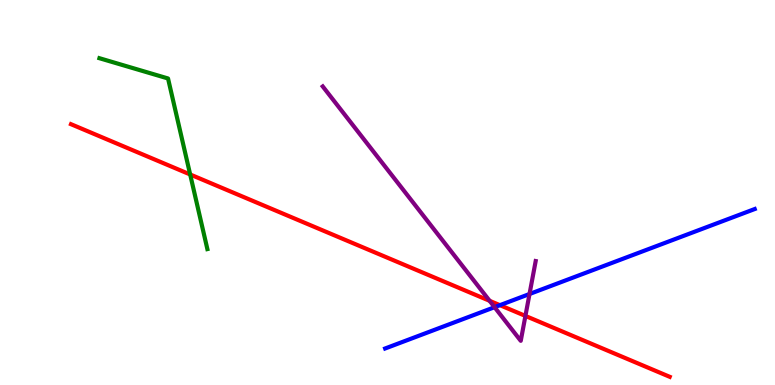[{'lines': ['blue', 'red'], 'intersections': [{'x': 6.45, 'y': 2.07}]}, {'lines': ['green', 'red'], 'intersections': [{'x': 2.45, 'y': 5.47}]}, {'lines': ['purple', 'red'], 'intersections': [{'x': 6.32, 'y': 2.19}, {'x': 6.78, 'y': 1.79}]}, {'lines': ['blue', 'green'], 'intersections': []}, {'lines': ['blue', 'purple'], 'intersections': [{'x': 6.38, 'y': 2.02}, {'x': 6.83, 'y': 2.36}]}, {'lines': ['green', 'purple'], 'intersections': []}]